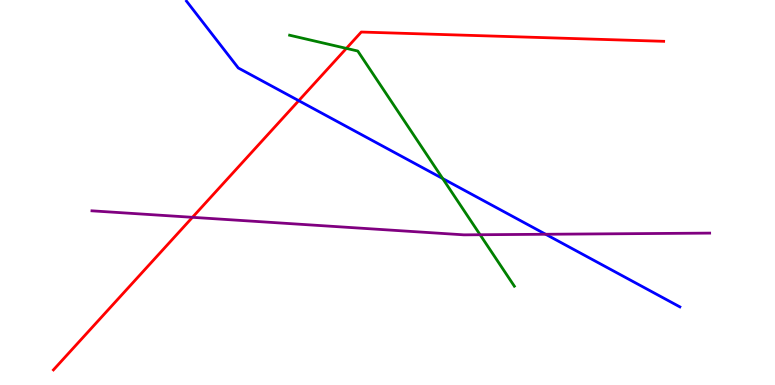[{'lines': ['blue', 'red'], 'intersections': [{'x': 3.85, 'y': 7.39}]}, {'lines': ['green', 'red'], 'intersections': [{'x': 4.47, 'y': 8.74}]}, {'lines': ['purple', 'red'], 'intersections': [{'x': 2.48, 'y': 4.36}]}, {'lines': ['blue', 'green'], 'intersections': [{'x': 5.71, 'y': 5.36}]}, {'lines': ['blue', 'purple'], 'intersections': [{'x': 7.04, 'y': 3.92}]}, {'lines': ['green', 'purple'], 'intersections': [{'x': 6.19, 'y': 3.9}]}]